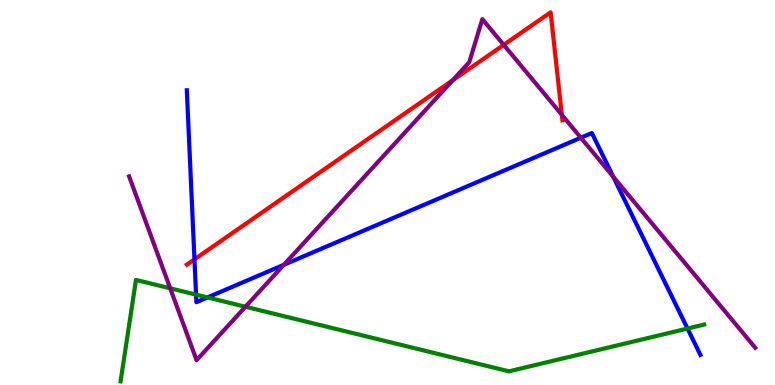[{'lines': ['blue', 'red'], 'intersections': [{'x': 2.51, 'y': 3.26}]}, {'lines': ['green', 'red'], 'intersections': []}, {'lines': ['purple', 'red'], 'intersections': [{'x': 5.84, 'y': 7.92}, {'x': 6.5, 'y': 8.83}, {'x': 7.25, 'y': 7.02}]}, {'lines': ['blue', 'green'], 'intersections': [{'x': 2.53, 'y': 2.35}, {'x': 2.68, 'y': 2.27}, {'x': 8.87, 'y': 1.47}]}, {'lines': ['blue', 'purple'], 'intersections': [{'x': 3.66, 'y': 3.12}, {'x': 7.49, 'y': 6.42}, {'x': 7.91, 'y': 5.41}]}, {'lines': ['green', 'purple'], 'intersections': [{'x': 2.2, 'y': 2.51}, {'x': 3.17, 'y': 2.03}]}]